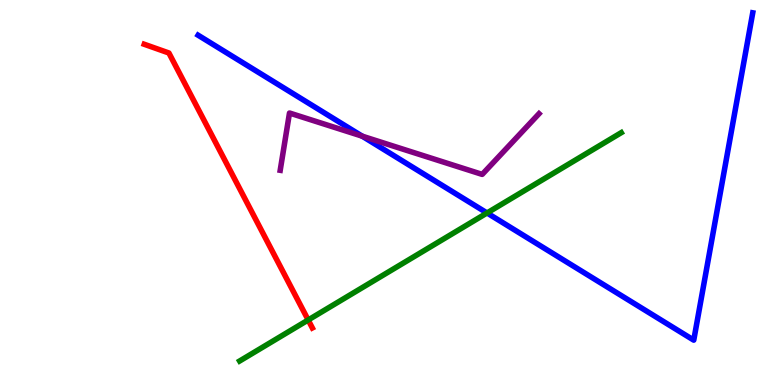[{'lines': ['blue', 'red'], 'intersections': []}, {'lines': ['green', 'red'], 'intersections': [{'x': 3.98, 'y': 1.69}]}, {'lines': ['purple', 'red'], 'intersections': []}, {'lines': ['blue', 'green'], 'intersections': [{'x': 6.28, 'y': 4.47}]}, {'lines': ['blue', 'purple'], 'intersections': [{'x': 4.67, 'y': 6.46}]}, {'lines': ['green', 'purple'], 'intersections': []}]